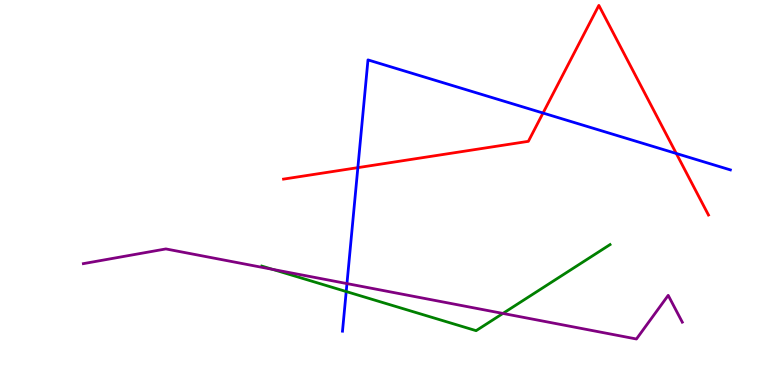[{'lines': ['blue', 'red'], 'intersections': [{'x': 4.62, 'y': 5.65}, {'x': 7.01, 'y': 7.06}, {'x': 8.73, 'y': 6.01}]}, {'lines': ['green', 'red'], 'intersections': []}, {'lines': ['purple', 'red'], 'intersections': []}, {'lines': ['blue', 'green'], 'intersections': [{'x': 4.47, 'y': 2.43}]}, {'lines': ['blue', 'purple'], 'intersections': [{'x': 4.48, 'y': 2.63}]}, {'lines': ['green', 'purple'], 'intersections': [{'x': 3.52, 'y': 3.0}, {'x': 6.49, 'y': 1.86}]}]